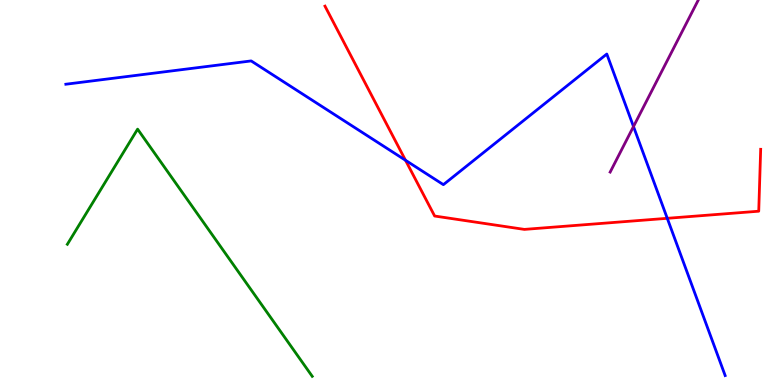[{'lines': ['blue', 'red'], 'intersections': [{'x': 5.23, 'y': 5.84}, {'x': 8.61, 'y': 4.33}]}, {'lines': ['green', 'red'], 'intersections': []}, {'lines': ['purple', 'red'], 'intersections': []}, {'lines': ['blue', 'green'], 'intersections': []}, {'lines': ['blue', 'purple'], 'intersections': [{'x': 8.17, 'y': 6.71}]}, {'lines': ['green', 'purple'], 'intersections': []}]